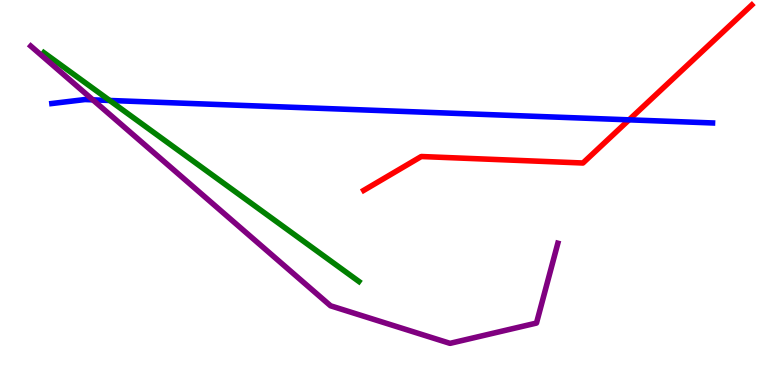[{'lines': ['blue', 'red'], 'intersections': [{'x': 8.12, 'y': 6.89}]}, {'lines': ['green', 'red'], 'intersections': []}, {'lines': ['purple', 'red'], 'intersections': []}, {'lines': ['blue', 'green'], 'intersections': [{'x': 1.42, 'y': 7.39}]}, {'lines': ['blue', 'purple'], 'intersections': [{'x': 1.2, 'y': 7.41}]}, {'lines': ['green', 'purple'], 'intersections': []}]